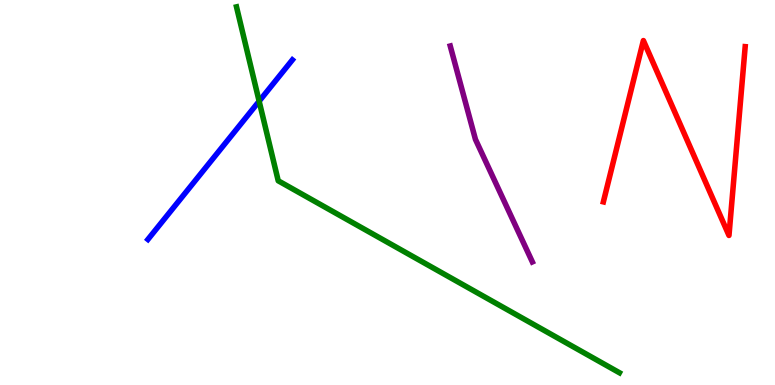[{'lines': ['blue', 'red'], 'intersections': []}, {'lines': ['green', 'red'], 'intersections': []}, {'lines': ['purple', 'red'], 'intersections': []}, {'lines': ['blue', 'green'], 'intersections': [{'x': 3.34, 'y': 7.37}]}, {'lines': ['blue', 'purple'], 'intersections': []}, {'lines': ['green', 'purple'], 'intersections': []}]